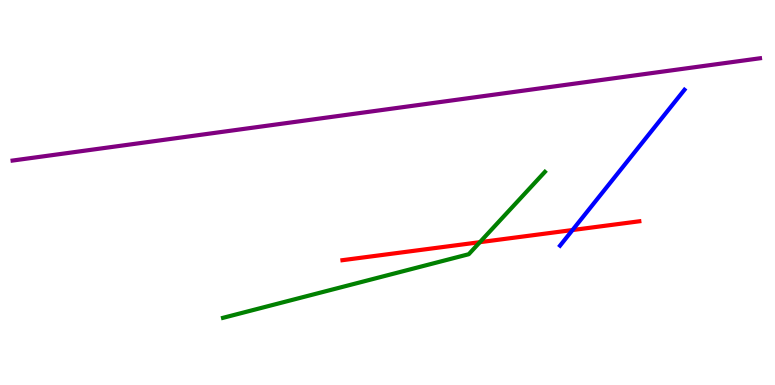[{'lines': ['blue', 'red'], 'intersections': [{'x': 7.39, 'y': 4.02}]}, {'lines': ['green', 'red'], 'intersections': [{'x': 6.19, 'y': 3.71}]}, {'lines': ['purple', 'red'], 'intersections': []}, {'lines': ['blue', 'green'], 'intersections': []}, {'lines': ['blue', 'purple'], 'intersections': []}, {'lines': ['green', 'purple'], 'intersections': []}]